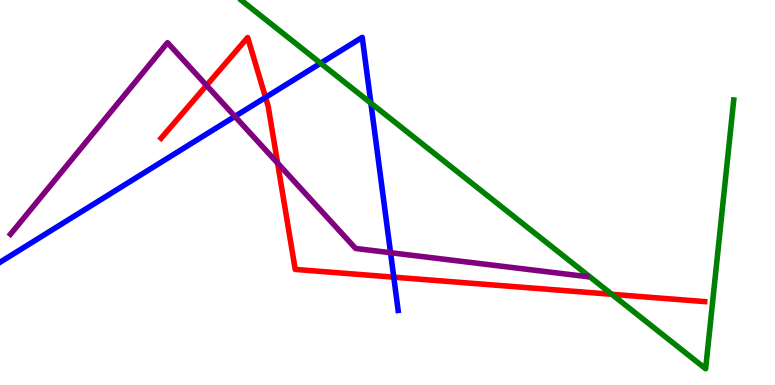[{'lines': ['blue', 'red'], 'intersections': [{'x': 3.43, 'y': 7.47}, {'x': 5.08, 'y': 2.8}]}, {'lines': ['green', 'red'], 'intersections': [{'x': 7.89, 'y': 2.36}]}, {'lines': ['purple', 'red'], 'intersections': [{'x': 2.66, 'y': 7.78}, {'x': 3.58, 'y': 5.76}]}, {'lines': ['blue', 'green'], 'intersections': [{'x': 4.14, 'y': 8.36}, {'x': 4.79, 'y': 7.32}]}, {'lines': ['blue', 'purple'], 'intersections': [{'x': 3.03, 'y': 6.98}, {'x': 5.04, 'y': 3.44}]}, {'lines': ['green', 'purple'], 'intersections': []}]